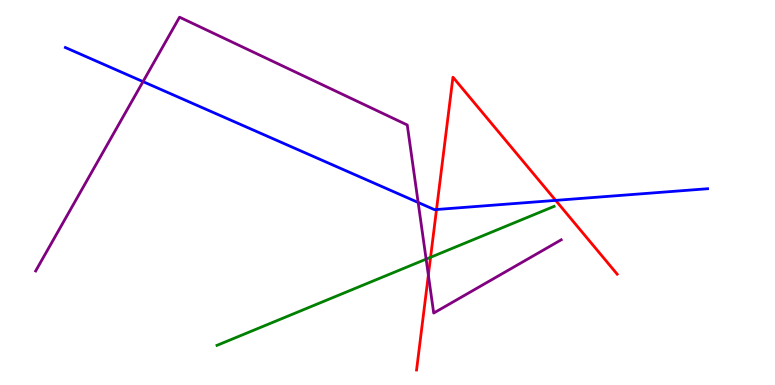[{'lines': ['blue', 'red'], 'intersections': [{'x': 5.63, 'y': 4.56}, {'x': 7.17, 'y': 4.8}]}, {'lines': ['green', 'red'], 'intersections': [{'x': 5.56, 'y': 3.32}]}, {'lines': ['purple', 'red'], 'intersections': [{'x': 5.53, 'y': 2.86}]}, {'lines': ['blue', 'green'], 'intersections': []}, {'lines': ['blue', 'purple'], 'intersections': [{'x': 1.85, 'y': 7.88}, {'x': 5.4, 'y': 4.74}]}, {'lines': ['green', 'purple'], 'intersections': [{'x': 5.5, 'y': 3.27}]}]